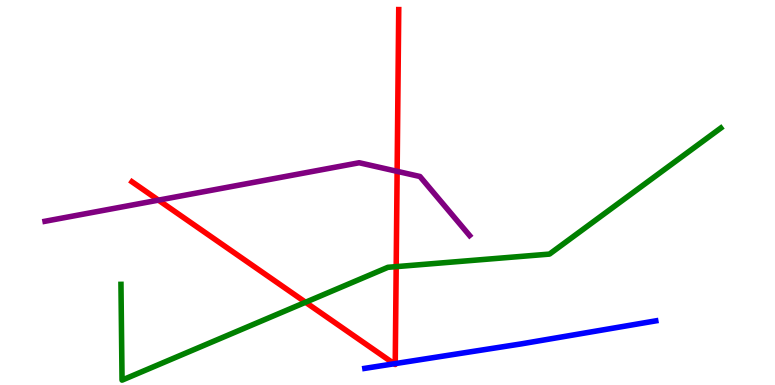[{'lines': ['blue', 'red'], 'intersections': [{'x': 5.09, 'y': 0.552}, {'x': 5.1, 'y': 0.556}]}, {'lines': ['green', 'red'], 'intersections': [{'x': 3.94, 'y': 2.15}, {'x': 5.11, 'y': 3.07}]}, {'lines': ['purple', 'red'], 'intersections': [{'x': 2.04, 'y': 4.8}, {'x': 5.12, 'y': 5.55}]}, {'lines': ['blue', 'green'], 'intersections': []}, {'lines': ['blue', 'purple'], 'intersections': []}, {'lines': ['green', 'purple'], 'intersections': []}]